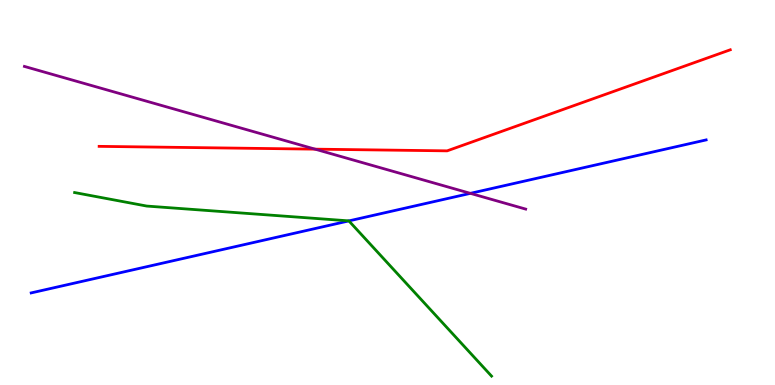[{'lines': ['blue', 'red'], 'intersections': []}, {'lines': ['green', 'red'], 'intersections': []}, {'lines': ['purple', 'red'], 'intersections': [{'x': 4.07, 'y': 6.13}]}, {'lines': ['blue', 'green'], 'intersections': [{'x': 4.5, 'y': 4.26}]}, {'lines': ['blue', 'purple'], 'intersections': [{'x': 6.07, 'y': 4.98}]}, {'lines': ['green', 'purple'], 'intersections': []}]